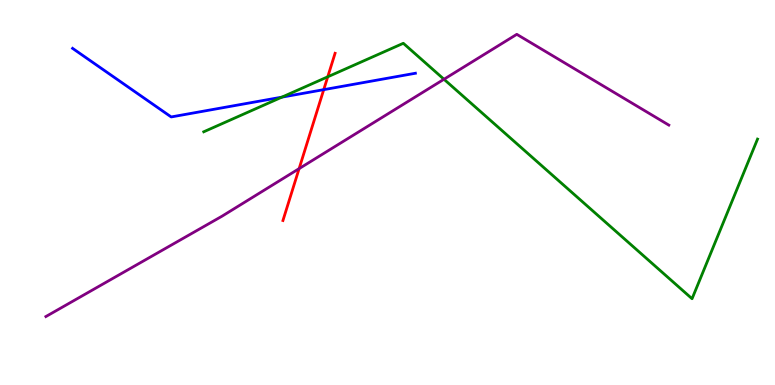[{'lines': ['blue', 'red'], 'intersections': [{'x': 4.18, 'y': 7.67}]}, {'lines': ['green', 'red'], 'intersections': [{'x': 4.23, 'y': 8.01}]}, {'lines': ['purple', 'red'], 'intersections': [{'x': 3.86, 'y': 5.62}]}, {'lines': ['blue', 'green'], 'intersections': [{'x': 3.64, 'y': 7.48}]}, {'lines': ['blue', 'purple'], 'intersections': []}, {'lines': ['green', 'purple'], 'intersections': [{'x': 5.73, 'y': 7.94}]}]